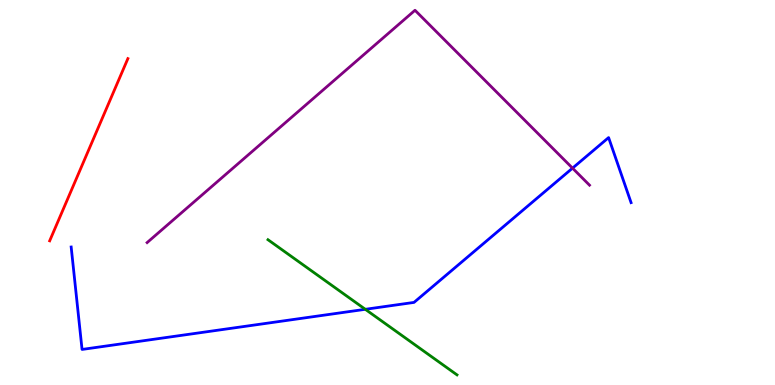[{'lines': ['blue', 'red'], 'intersections': []}, {'lines': ['green', 'red'], 'intersections': []}, {'lines': ['purple', 'red'], 'intersections': []}, {'lines': ['blue', 'green'], 'intersections': [{'x': 4.71, 'y': 1.97}]}, {'lines': ['blue', 'purple'], 'intersections': [{'x': 7.39, 'y': 5.63}]}, {'lines': ['green', 'purple'], 'intersections': []}]